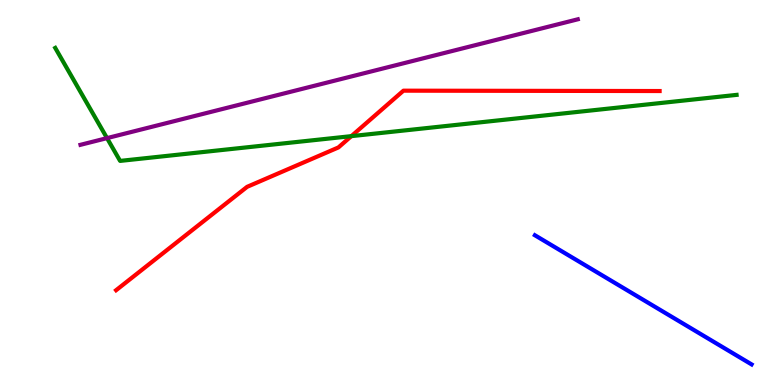[{'lines': ['blue', 'red'], 'intersections': []}, {'lines': ['green', 'red'], 'intersections': [{'x': 4.53, 'y': 6.46}]}, {'lines': ['purple', 'red'], 'intersections': []}, {'lines': ['blue', 'green'], 'intersections': []}, {'lines': ['blue', 'purple'], 'intersections': []}, {'lines': ['green', 'purple'], 'intersections': [{'x': 1.38, 'y': 6.41}]}]